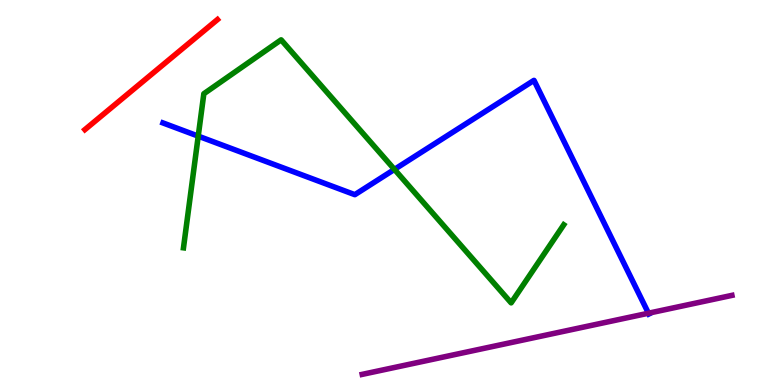[{'lines': ['blue', 'red'], 'intersections': []}, {'lines': ['green', 'red'], 'intersections': []}, {'lines': ['purple', 'red'], 'intersections': []}, {'lines': ['blue', 'green'], 'intersections': [{'x': 2.56, 'y': 6.46}, {'x': 5.09, 'y': 5.6}]}, {'lines': ['blue', 'purple'], 'intersections': [{'x': 8.37, 'y': 1.86}]}, {'lines': ['green', 'purple'], 'intersections': []}]